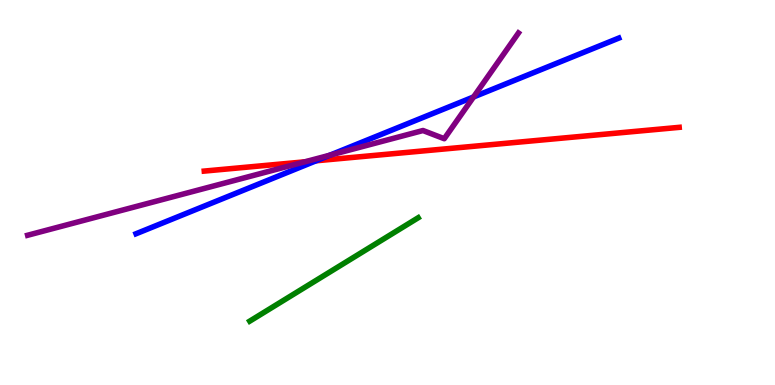[{'lines': ['blue', 'red'], 'intersections': [{'x': 4.08, 'y': 5.82}]}, {'lines': ['green', 'red'], 'intersections': []}, {'lines': ['purple', 'red'], 'intersections': [{'x': 3.93, 'y': 5.8}]}, {'lines': ['blue', 'green'], 'intersections': []}, {'lines': ['blue', 'purple'], 'intersections': [{'x': 4.26, 'y': 5.97}, {'x': 6.11, 'y': 7.48}]}, {'lines': ['green', 'purple'], 'intersections': []}]